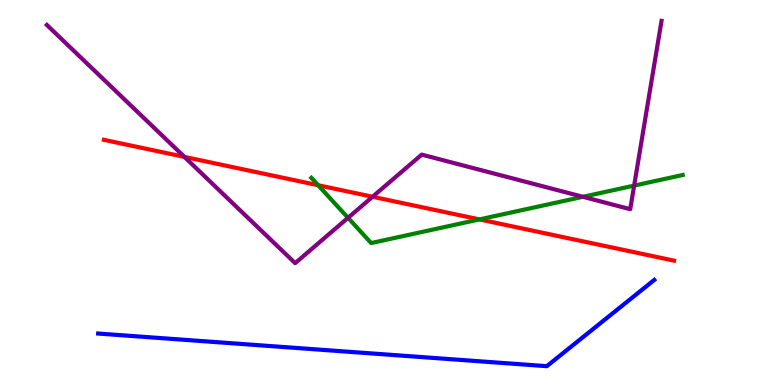[{'lines': ['blue', 'red'], 'intersections': []}, {'lines': ['green', 'red'], 'intersections': [{'x': 4.11, 'y': 5.19}, {'x': 6.19, 'y': 4.3}]}, {'lines': ['purple', 'red'], 'intersections': [{'x': 2.38, 'y': 5.92}, {'x': 4.81, 'y': 4.89}]}, {'lines': ['blue', 'green'], 'intersections': []}, {'lines': ['blue', 'purple'], 'intersections': []}, {'lines': ['green', 'purple'], 'intersections': [{'x': 4.49, 'y': 4.34}, {'x': 7.52, 'y': 4.89}, {'x': 8.18, 'y': 5.18}]}]